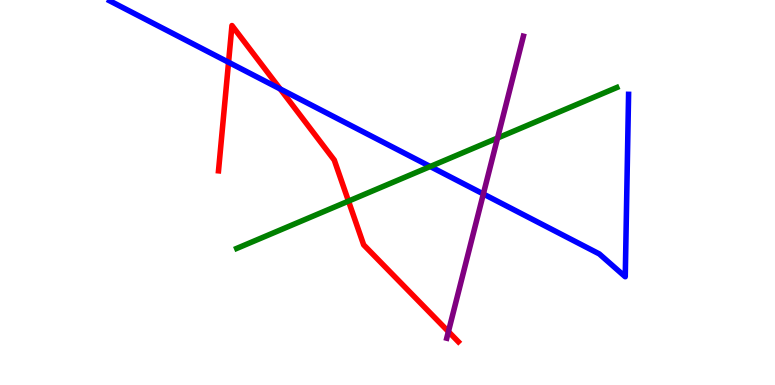[{'lines': ['blue', 'red'], 'intersections': [{'x': 2.95, 'y': 8.38}, {'x': 3.62, 'y': 7.69}]}, {'lines': ['green', 'red'], 'intersections': [{'x': 4.5, 'y': 4.78}]}, {'lines': ['purple', 'red'], 'intersections': [{'x': 5.79, 'y': 1.39}]}, {'lines': ['blue', 'green'], 'intersections': [{'x': 5.55, 'y': 5.67}]}, {'lines': ['blue', 'purple'], 'intersections': [{'x': 6.24, 'y': 4.96}]}, {'lines': ['green', 'purple'], 'intersections': [{'x': 6.42, 'y': 6.42}]}]